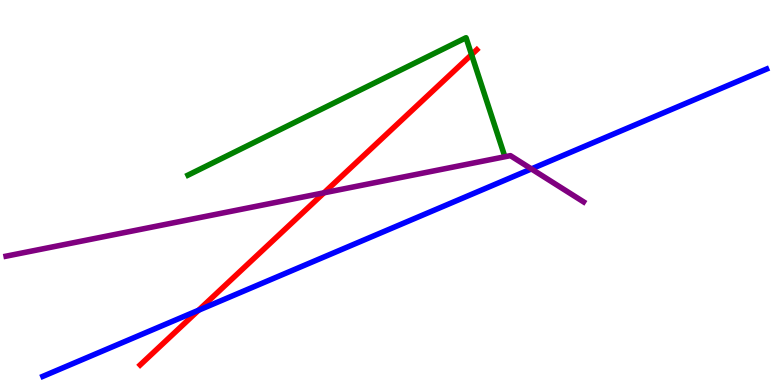[{'lines': ['blue', 'red'], 'intersections': [{'x': 2.56, 'y': 1.94}]}, {'lines': ['green', 'red'], 'intersections': [{'x': 6.08, 'y': 8.58}]}, {'lines': ['purple', 'red'], 'intersections': [{'x': 4.18, 'y': 4.99}]}, {'lines': ['blue', 'green'], 'intersections': []}, {'lines': ['blue', 'purple'], 'intersections': [{'x': 6.86, 'y': 5.61}]}, {'lines': ['green', 'purple'], 'intersections': []}]